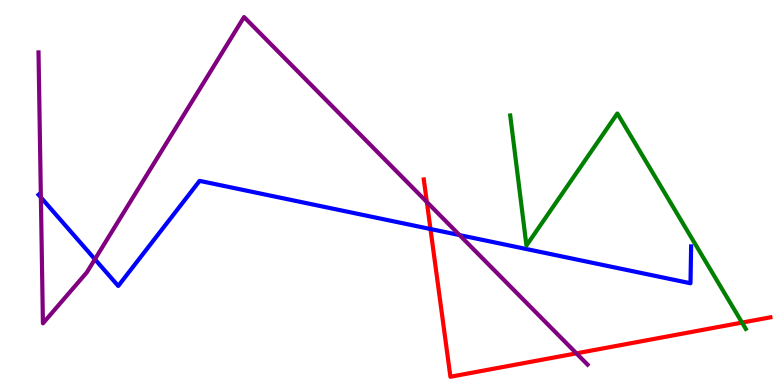[{'lines': ['blue', 'red'], 'intersections': [{'x': 5.55, 'y': 4.05}]}, {'lines': ['green', 'red'], 'intersections': [{'x': 9.57, 'y': 1.62}]}, {'lines': ['purple', 'red'], 'intersections': [{'x': 5.51, 'y': 4.75}, {'x': 7.44, 'y': 0.822}]}, {'lines': ['blue', 'green'], 'intersections': []}, {'lines': ['blue', 'purple'], 'intersections': [{'x': 0.527, 'y': 4.87}, {'x': 1.22, 'y': 3.27}, {'x': 5.93, 'y': 3.89}]}, {'lines': ['green', 'purple'], 'intersections': []}]